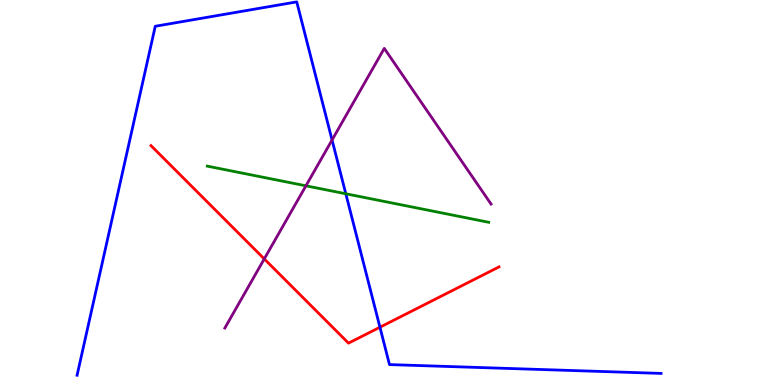[{'lines': ['blue', 'red'], 'intersections': [{'x': 4.9, 'y': 1.5}]}, {'lines': ['green', 'red'], 'intersections': []}, {'lines': ['purple', 'red'], 'intersections': [{'x': 3.41, 'y': 3.27}]}, {'lines': ['blue', 'green'], 'intersections': [{'x': 4.46, 'y': 4.97}]}, {'lines': ['blue', 'purple'], 'intersections': [{'x': 4.28, 'y': 6.36}]}, {'lines': ['green', 'purple'], 'intersections': [{'x': 3.95, 'y': 5.17}]}]